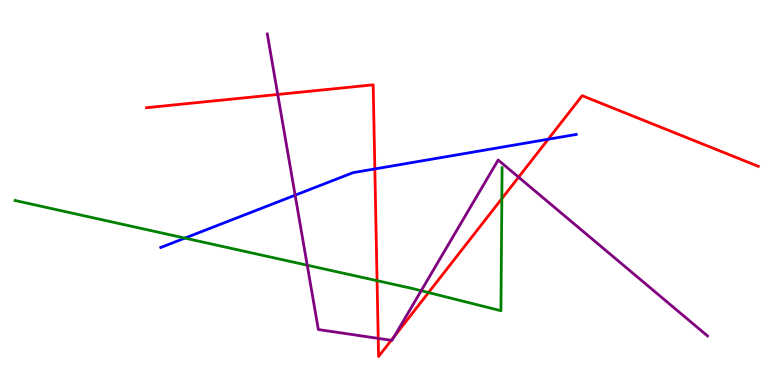[{'lines': ['blue', 'red'], 'intersections': [{'x': 4.84, 'y': 5.61}, {'x': 7.07, 'y': 6.38}]}, {'lines': ['green', 'red'], 'intersections': [{'x': 4.87, 'y': 2.71}, {'x': 5.53, 'y': 2.4}, {'x': 6.48, 'y': 4.84}]}, {'lines': ['purple', 'red'], 'intersections': [{'x': 3.58, 'y': 7.55}, {'x': 4.88, 'y': 1.21}, {'x': 5.05, 'y': 1.16}, {'x': 5.09, 'y': 1.26}, {'x': 6.69, 'y': 5.4}]}, {'lines': ['blue', 'green'], 'intersections': [{'x': 2.39, 'y': 3.82}]}, {'lines': ['blue', 'purple'], 'intersections': [{'x': 3.81, 'y': 4.93}]}, {'lines': ['green', 'purple'], 'intersections': [{'x': 3.96, 'y': 3.11}, {'x': 5.43, 'y': 2.45}]}]